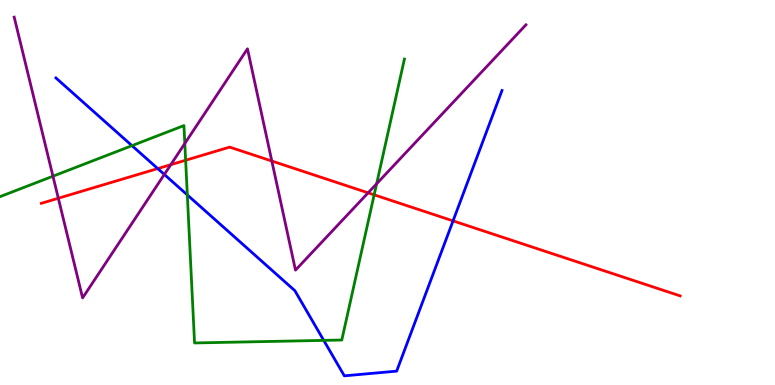[{'lines': ['blue', 'red'], 'intersections': [{'x': 2.04, 'y': 5.62}, {'x': 5.85, 'y': 4.26}]}, {'lines': ['green', 'red'], 'intersections': [{'x': 2.4, 'y': 5.84}, {'x': 4.83, 'y': 4.94}]}, {'lines': ['purple', 'red'], 'intersections': [{'x': 0.753, 'y': 4.85}, {'x': 2.2, 'y': 5.72}, {'x': 3.51, 'y': 5.82}, {'x': 4.75, 'y': 4.99}]}, {'lines': ['blue', 'green'], 'intersections': [{'x': 1.7, 'y': 6.22}, {'x': 2.42, 'y': 4.94}, {'x': 4.18, 'y': 1.16}]}, {'lines': ['blue', 'purple'], 'intersections': [{'x': 2.12, 'y': 5.47}]}, {'lines': ['green', 'purple'], 'intersections': [{'x': 0.683, 'y': 5.42}, {'x': 2.38, 'y': 6.27}, {'x': 4.86, 'y': 5.23}]}]